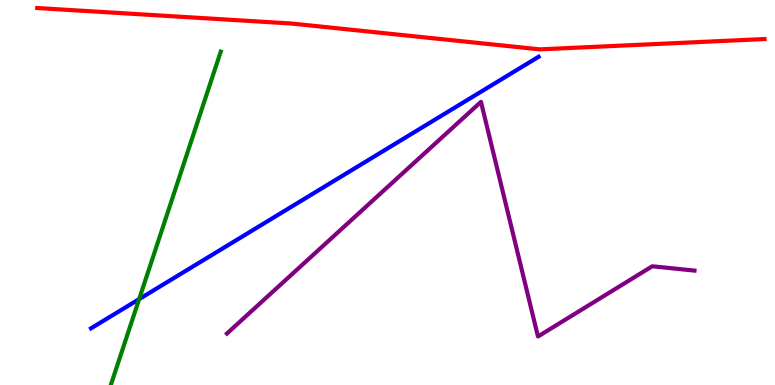[{'lines': ['blue', 'red'], 'intersections': []}, {'lines': ['green', 'red'], 'intersections': []}, {'lines': ['purple', 'red'], 'intersections': []}, {'lines': ['blue', 'green'], 'intersections': [{'x': 1.8, 'y': 2.23}]}, {'lines': ['blue', 'purple'], 'intersections': []}, {'lines': ['green', 'purple'], 'intersections': []}]